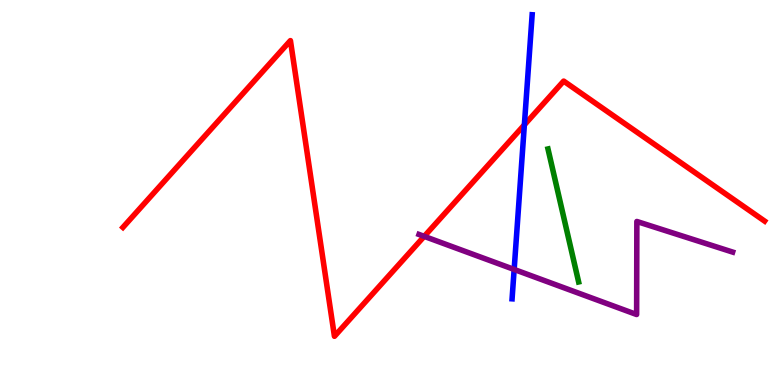[{'lines': ['blue', 'red'], 'intersections': [{'x': 6.77, 'y': 6.76}]}, {'lines': ['green', 'red'], 'intersections': []}, {'lines': ['purple', 'red'], 'intersections': [{'x': 5.47, 'y': 3.86}]}, {'lines': ['blue', 'green'], 'intersections': []}, {'lines': ['blue', 'purple'], 'intersections': [{'x': 6.63, 'y': 3.0}]}, {'lines': ['green', 'purple'], 'intersections': []}]